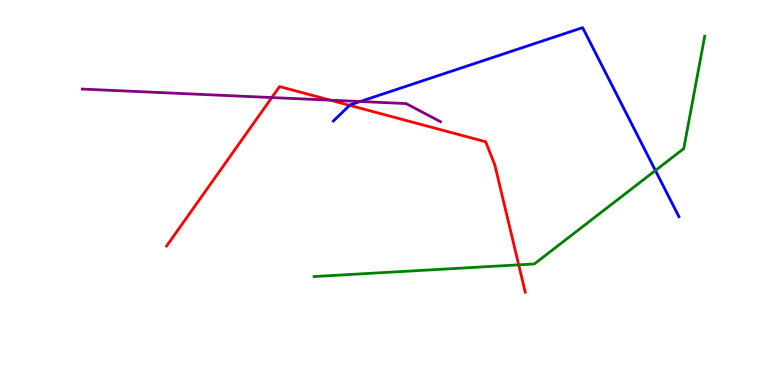[{'lines': ['blue', 'red'], 'intersections': [{'x': 4.51, 'y': 7.26}]}, {'lines': ['green', 'red'], 'intersections': [{'x': 6.69, 'y': 3.12}]}, {'lines': ['purple', 'red'], 'intersections': [{'x': 3.51, 'y': 7.47}, {'x': 4.26, 'y': 7.4}]}, {'lines': ['blue', 'green'], 'intersections': [{'x': 8.46, 'y': 5.57}]}, {'lines': ['blue', 'purple'], 'intersections': [{'x': 4.65, 'y': 7.36}]}, {'lines': ['green', 'purple'], 'intersections': []}]